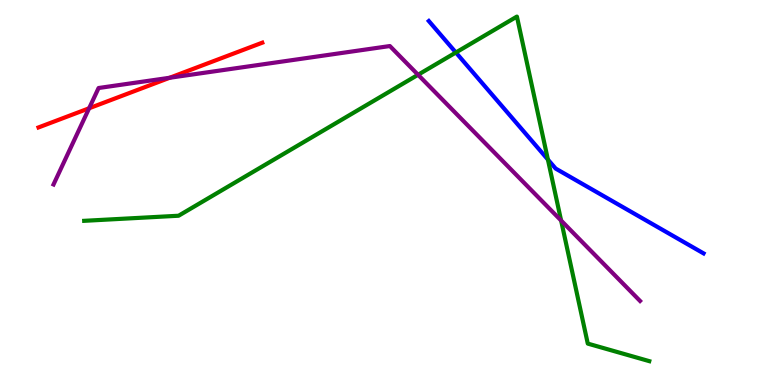[{'lines': ['blue', 'red'], 'intersections': []}, {'lines': ['green', 'red'], 'intersections': []}, {'lines': ['purple', 'red'], 'intersections': [{'x': 1.15, 'y': 7.19}, {'x': 2.19, 'y': 7.98}]}, {'lines': ['blue', 'green'], 'intersections': [{'x': 5.88, 'y': 8.64}, {'x': 7.07, 'y': 5.86}]}, {'lines': ['blue', 'purple'], 'intersections': []}, {'lines': ['green', 'purple'], 'intersections': [{'x': 5.39, 'y': 8.06}, {'x': 7.24, 'y': 4.27}]}]